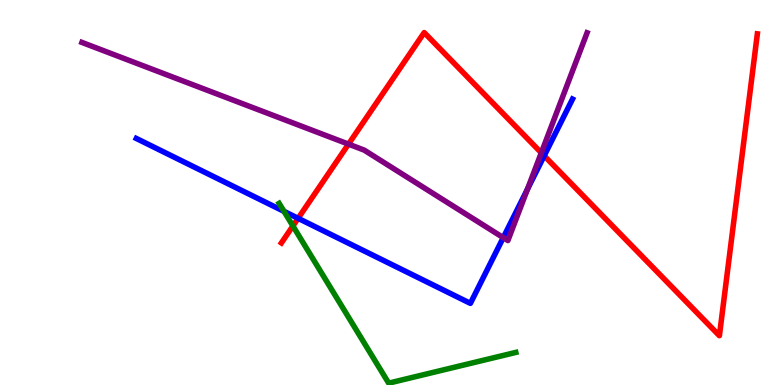[{'lines': ['blue', 'red'], 'intersections': [{'x': 3.85, 'y': 4.33}, {'x': 7.02, 'y': 5.95}]}, {'lines': ['green', 'red'], 'intersections': [{'x': 3.78, 'y': 4.13}]}, {'lines': ['purple', 'red'], 'intersections': [{'x': 4.5, 'y': 6.26}, {'x': 6.98, 'y': 6.03}]}, {'lines': ['blue', 'green'], 'intersections': [{'x': 3.66, 'y': 4.51}]}, {'lines': ['blue', 'purple'], 'intersections': [{'x': 6.49, 'y': 3.83}, {'x': 6.81, 'y': 5.08}]}, {'lines': ['green', 'purple'], 'intersections': []}]